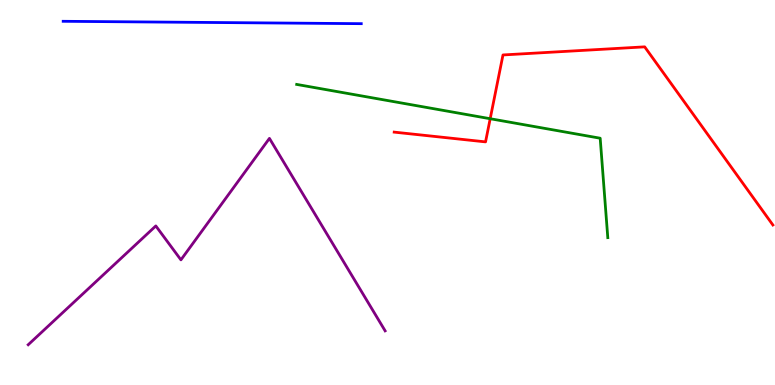[{'lines': ['blue', 'red'], 'intersections': []}, {'lines': ['green', 'red'], 'intersections': [{'x': 6.33, 'y': 6.92}]}, {'lines': ['purple', 'red'], 'intersections': []}, {'lines': ['blue', 'green'], 'intersections': []}, {'lines': ['blue', 'purple'], 'intersections': []}, {'lines': ['green', 'purple'], 'intersections': []}]